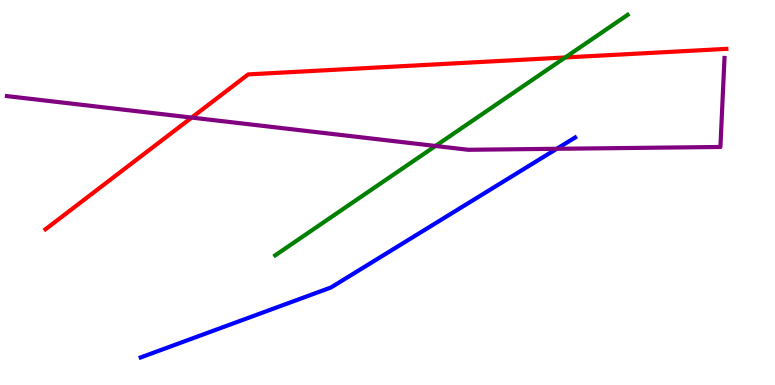[{'lines': ['blue', 'red'], 'intersections': []}, {'lines': ['green', 'red'], 'intersections': [{'x': 7.29, 'y': 8.51}]}, {'lines': ['purple', 'red'], 'intersections': [{'x': 2.47, 'y': 6.95}]}, {'lines': ['blue', 'green'], 'intersections': []}, {'lines': ['blue', 'purple'], 'intersections': [{'x': 7.18, 'y': 6.14}]}, {'lines': ['green', 'purple'], 'intersections': [{'x': 5.62, 'y': 6.21}]}]